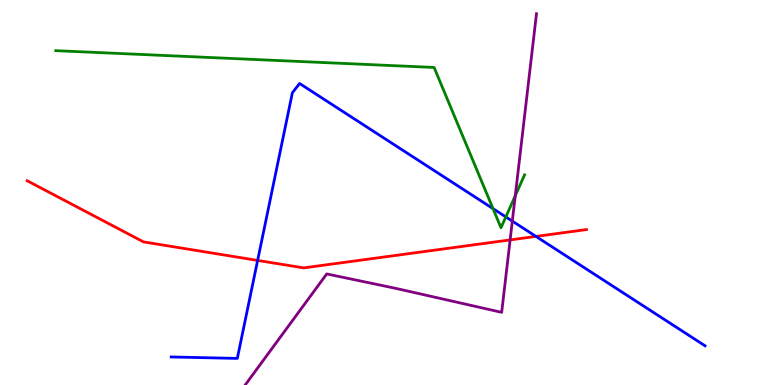[{'lines': ['blue', 'red'], 'intersections': [{'x': 3.32, 'y': 3.24}, {'x': 6.92, 'y': 3.86}]}, {'lines': ['green', 'red'], 'intersections': []}, {'lines': ['purple', 'red'], 'intersections': [{'x': 6.58, 'y': 3.77}]}, {'lines': ['blue', 'green'], 'intersections': [{'x': 6.36, 'y': 4.58}, {'x': 6.53, 'y': 4.37}]}, {'lines': ['blue', 'purple'], 'intersections': [{'x': 6.61, 'y': 4.26}]}, {'lines': ['green', 'purple'], 'intersections': [{'x': 6.65, 'y': 4.92}]}]